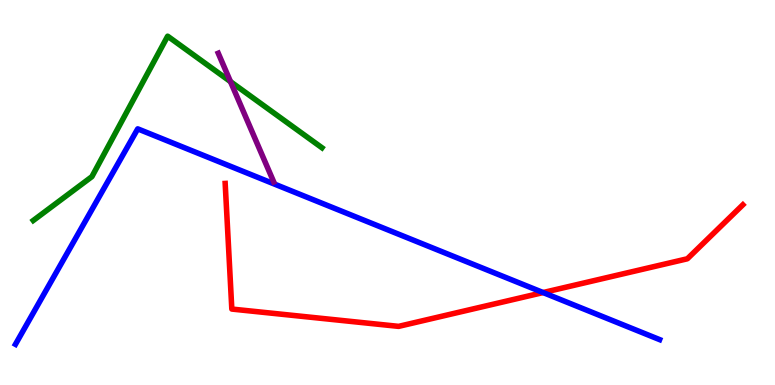[{'lines': ['blue', 'red'], 'intersections': [{'x': 7.01, 'y': 2.4}]}, {'lines': ['green', 'red'], 'intersections': []}, {'lines': ['purple', 'red'], 'intersections': []}, {'lines': ['blue', 'green'], 'intersections': []}, {'lines': ['blue', 'purple'], 'intersections': []}, {'lines': ['green', 'purple'], 'intersections': [{'x': 2.97, 'y': 7.88}]}]